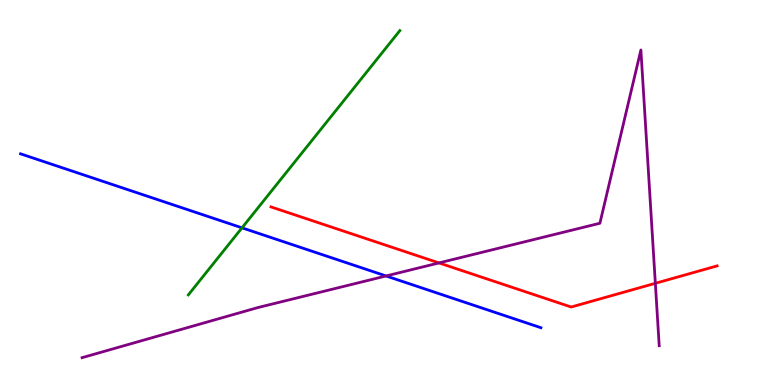[{'lines': ['blue', 'red'], 'intersections': []}, {'lines': ['green', 'red'], 'intersections': []}, {'lines': ['purple', 'red'], 'intersections': [{'x': 5.66, 'y': 3.17}, {'x': 8.46, 'y': 2.64}]}, {'lines': ['blue', 'green'], 'intersections': [{'x': 3.12, 'y': 4.08}]}, {'lines': ['blue', 'purple'], 'intersections': [{'x': 4.98, 'y': 2.83}]}, {'lines': ['green', 'purple'], 'intersections': []}]